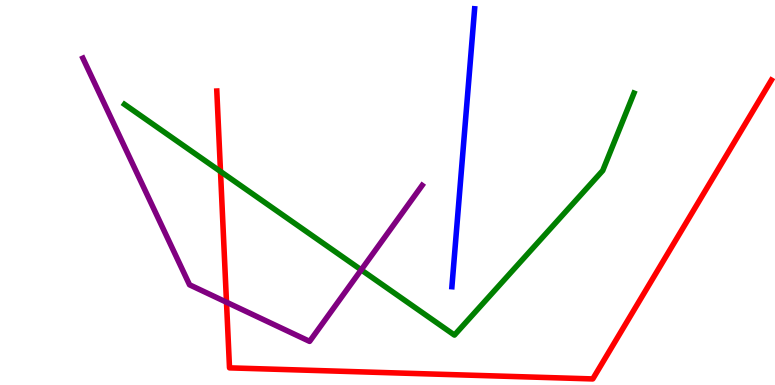[{'lines': ['blue', 'red'], 'intersections': []}, {'lines': ['green', 'red'], 'intersections': [{'x': 2.85, 'y': 5.55}]}, {'lines': ['purple', 'red'], 'intersections': [{'x': 2.92, 'y': 2.15}]}, {'lines': ['blue', 'green'], 'intersections': []}, {'lines': ['blue', 'purple'], 'intersections': []}, {'lines': ['green', 'purple'], 'intersections': [{'x': 4.66, 'y': 2.99}]}]